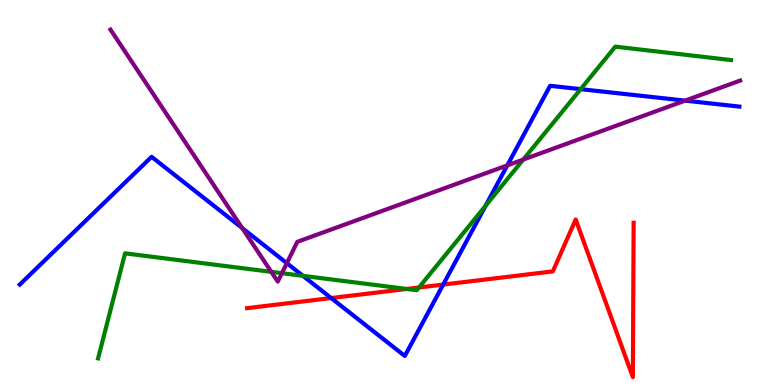[{'lines': ['blue', 'red'], 'intersections': [{'x': 4.27, 'y': 2.26}, {'x': 5.72, 'y': 2.61}]}, {'lines': ['green', 'red'], 'intersections': [{'x': 5.25, 'y': 2.49}, {'x': 5.41, 'y': 2.53}]}, {'lines': ['purple', 'red'], 'intersections': []}, {'lines': ['blue', 'green'], 'intersections': [{'x': 3.91, 'y': 2.84}, {'x': 6.27, 'y': 4.66}, {'x': 7.49, 'y': 7.68}]}, {'lines': ['blue', 'purple'], 'intersections': [{'x': 3.13, 'y': 4.08}, {'x': 3.7, 'y': 3.16}, {'x': 6.55, 'y': 5.7}, {'x': 8.84, 'y': 7.39}]}, {'lines': ['green', 'purple'], 'intersections': [{'x': 3.5, 'y': 2.94}, {'x': 3.64, 'y': 2.9}, {'x': 6.75, 'y': 5.86}]}]